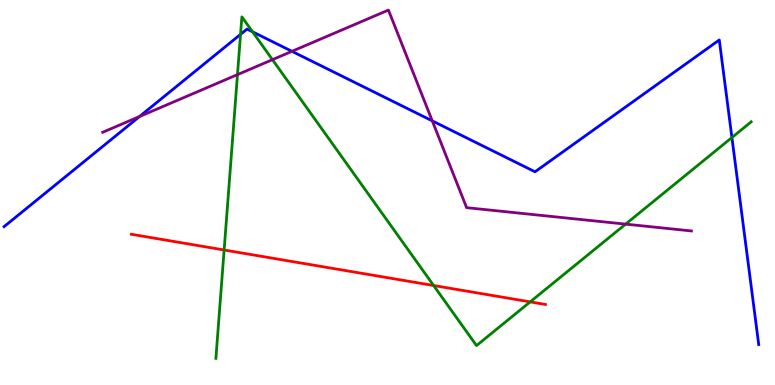[{'lines': ['blue', 'red'], 'intersections': []}, {'lines': ['green', 'red'], 'intersections': [{'x': 2.89, 'y': 3.51}, {'x': 5.6, 'y': 2.58}, {'x': 6.84, 'y': 2.16}]}, {'lines': ['purple', 'red'], 'intersections': []}, {'lines': ['blue', 'green'], 'intersections': [{'x': 3.1, 'y': 9.11}, {'x': 3.26, 'y': 9.17}, {'x': 9.44, 'y': 6.43}]}, {'lines': ['blue', 'purple'], 'intersections': [{'x': 1.8, 'y': 6.97}, {'x': 3.77, 'y': 8.67}, {'x': 5.58, 'y': 6.86}]}, {'lines': ['green', 'purple'], 'intersections': [{'x': 3.06, 'y': 8.06}, {'x': 3.52, 'y': 8.45}, {'x': 8.07, 'y': 4.18}]}]